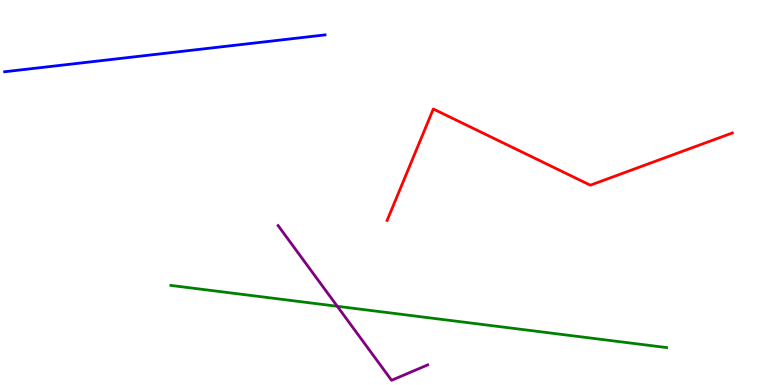[{'lines': ['blue', 'red'], 'intersections': []}, {'lines': ['green', 'red'], 'intersections': []}, {'lines': ['purple', 'red'], 'intersections': []}, {'lines': ['blue', 'green'], 'intersections': []}, {'lines': ['blue', 'purple'], 'intersections': []}, {'lines': ['green', 'purple'], 'intersections': [{'x': 4.35, 'y': 2.04}]}]